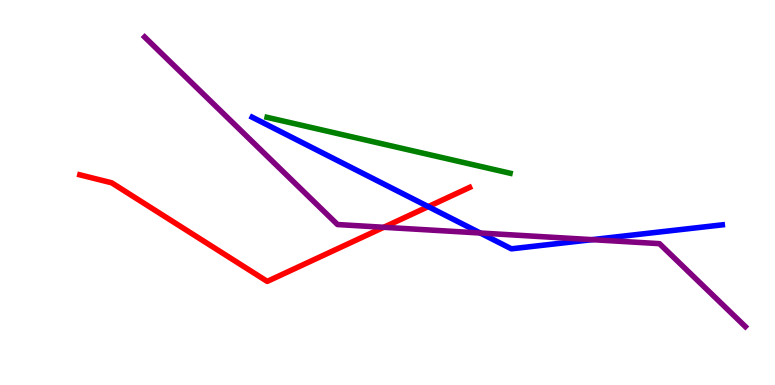[{'lines': ['blue', 'red'], 'intersections': [{'x': 5.53, 'y': 4.63}]}, {'lines': ['green', 'red'], 'intersections': []}, {'lines': ['purple', 'red'], 'intersections': [{'x': 4.95, 'y': 4.1}]}, {'lines': ['blue', 'green'], 'intersections': []}, {'lines': ['blue', 'purple'], 'intersections': [{'x': 6.2, 'y': 3.95}, {'x': 7.64, 'y': 3.78}]}, {'lines': ['green', 'purple'], 'intersections': []}]